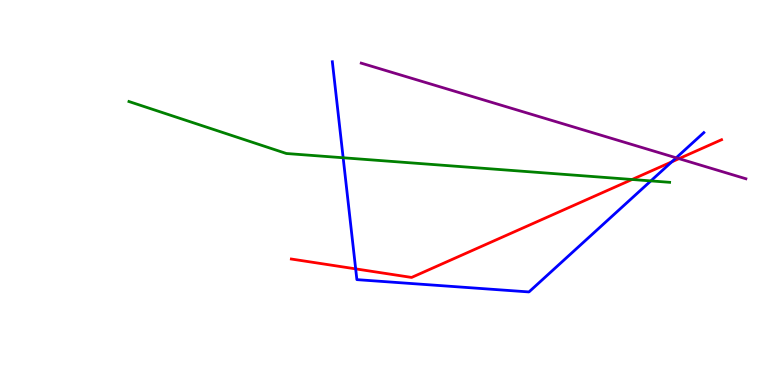[{'lines': ['blue', 'red'], 'intersections': [{'x': 4.59, 'y': 3.02}, {'x': 8.67, 'y': 5.8}]}, {'lines': ['green', 'red'], 'intersections': [{'x': 8.16, 'y': 5.34}]}, {'lines': ['purple', 'red'], 'intersections': [{'x': 8.76, 'y': 5.88}]}, {'lines': ['blue', 'green'], 'intersections': [{'x': 4.43, 'y': 5.9}, {'x': 8.4, 'y': 5.3}]}, {'lines': ['blue', 'purple'], 'intersections': [{'x': 8.73, 'y': 5.9}]}, {'lines': ['green', 'purple'], 'intersections': []}]